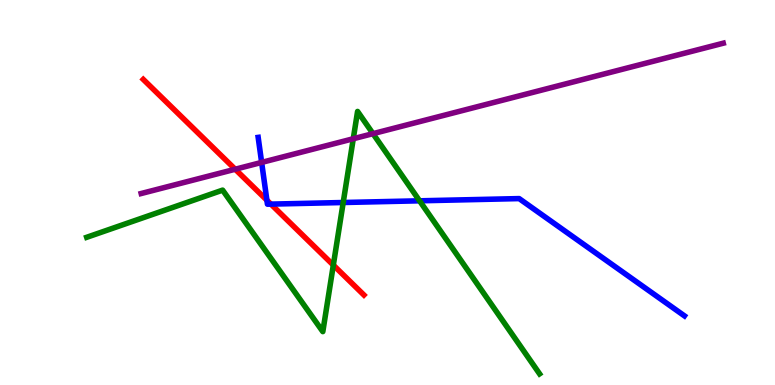[{'lines': ['blue', 'red'], 'intersections': [{'x': 3.44, 'y': 4.8}, {'x': 3.5, 'y': 4.7}]}, {'lines': ['green', 'red'], 'intersections': [{'x': 4.3, 'y': 3.11}]}, {'lines': ['purple', 'red'], 'intersections': [{'x': 3.03, 'y': 5.6}]}, {'lines': ['blue', 'green'], 'intersections': [{'x': 4.43, 'y': 4.74}, {'x': 5.41, 'y': 4.78}]}, {'lines': ['blue', 'purple'], 'intersections': [{'x': 3.38, 'y': 5.78}]}, {'lines': ['green', 'purple'], 'intersections': [{'x': 4.56, 'y': 6.4}, {'x': 4.81, 'y': 6.53}]}]